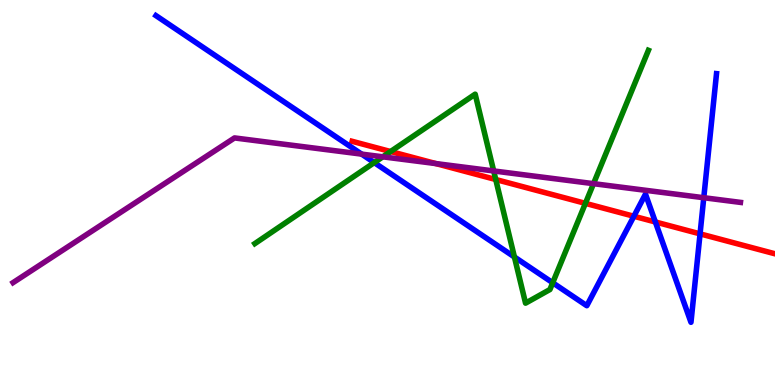[{'lines': ['blue', 'red'], 'intersections': [{'x': 8.18, 'y': 4.38}, {'x': 8.46, 'y': 4.23}, {'x': 9.03, 'y': 3.93}]}, {'lines': ['green', 'red'], 'intersections': [{'x': 5.04, 'y': 6.06}, {'x': 6.4, 'y': 5.34}, {'x': 7.55, 'y': 4.72}]}, {'lines': ['purple', 'red'], 'intersections': [{'x': 5.62, 'y': 5.75}]}, {'lines': ['blue', 'green'], 'intersections': [{'x': 4.83, 'y': 5.78}, {'x': 6.64, 'y': 3.33}, {'x': 7.13, 'y': 2.66}]}, {'lines': ['blue', 'purple'], 'intersections': [{'x': 4.67, 'y': 6.0}, {'x': 9.08, 'y': 4.86}]}, {'lines': ['green', 'purple'], 'intersections': [{'x': 4.94, 'y': 5.93}, {'x': 6.37, 'y': 5.56}, {'x': 7.66, 'y': 5.23}]}]